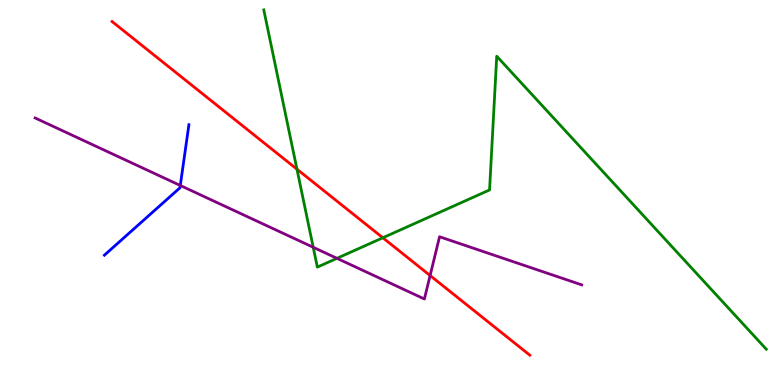[{'lines': ['blue', 'red'], 'intersections': []}, {'lines': ['green', 'red'], 'intersections': [{'x': 3.83, 'y': 5.61}, {'x': 4.94, 'y': 3.82}]}, {'lines': ['purple', 'red'], 'intersections': [{'x': 5.55, 'y': 2.84}]}, {'lines': ['blue', 'green'], 'intersections': []}, {'lines': ['blue', 'purple'], 'intersections': [{'x': 2.33, 'y': 5.18}]}, {'lines': ['green', 'purple'], 'intersections': [{'x': 4.04, 'y': 3.58}, {'x': 4.35, 'y': 3.29}]}]